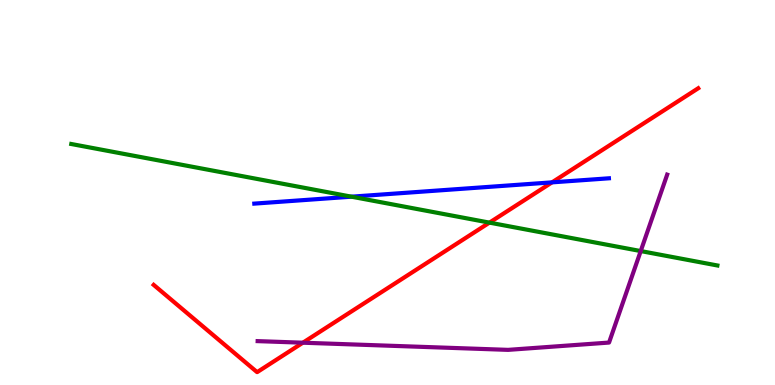[{'lines': ['blue', 'red'], 'intersections': [{'x': 7.12, 'y': 5.26}]}, {'lines': ['green', 'red'], 'intersections': [{'x': 6.32, 'y': 4.22}]}, {'lines': ['purple', 'red'], 'intersections': [{'x': 3.91, 'y': 1.1}]}, {'lines': ['blue', 'green'], 'intersections': [{'x': 4.54, 'y': 4.89}]}, {'lines': ['blue', 'purple'], 'intersections': []}, {'lines': ['green', 'purple'], 'intersections': [{'x': 8.27, 'y': 3.48}]}]